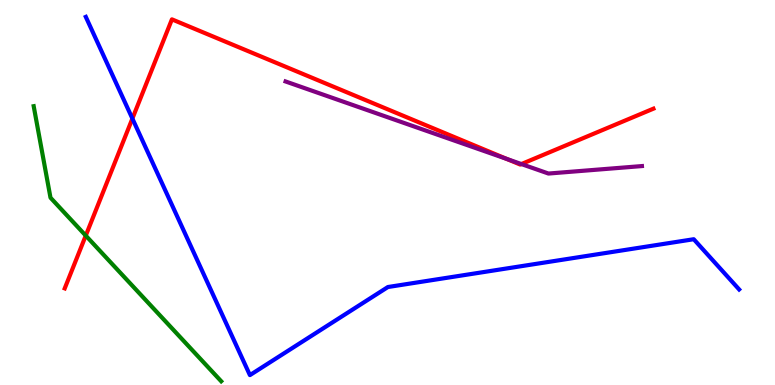[{'lines': ['blue', 'red'], 'intersections': [{'x': 1.71, 'y': 6.92}]}, {'lines': ['green', 'red'], 'intersections': [{'x': 1.11, 'y': 3.88}]}, {'lines': ['purple', 'red'], 'intersections': [{'x': 6.54, 'y': 5.87}, {'x': 6.73, 'y': 5.74}]}, {'lines': ['blue', 'green'], 'intersections': []}, {'lines': ['blue', 'purple'], 'intersections': []}, {'lines': ['green', 'purple'], 'intersections': []}]